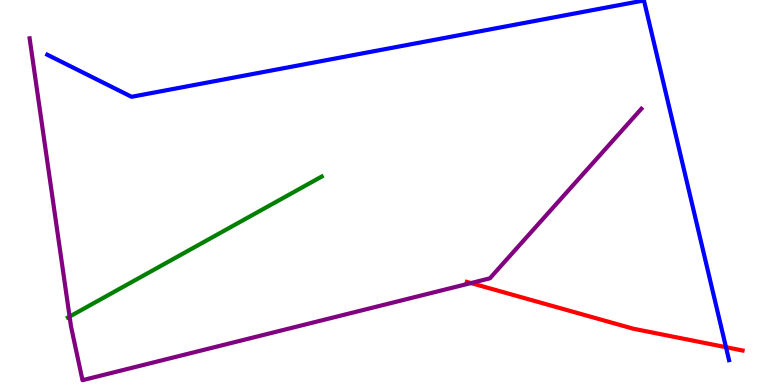[{'lines': ['blue', 'red'], 'intersections': [{'x': 9.37, 'y': 0.982}]}, {'lines': ['green', 'red'], 'intersections': []}, {'lines': ['purple', 'red'], 'intersections': [{'x': 6.08, 'y': 2.65}]}, {'lines': ['blue', 'green'], 'intersections': []}, {'lines': ['blue', 'purple'], 'intersections': []}, {'lines': ['green', 'purple'], 'intersections': [{'x': 0.898, 'y': 1.78}]}]